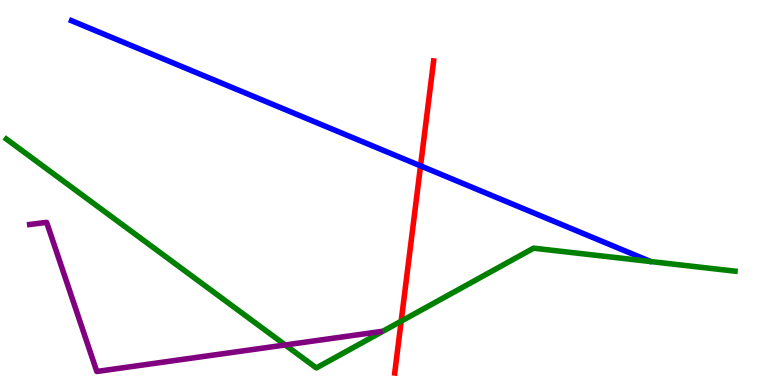[{'lines': ['blue', 'red'], 'intersections': [{'x': 5.43, 'y': 5.69}]}, {'lines': ['green', 'red'], 'intersections': [{'x': 5.18, 'y': 1.66}]}, {'lines': ['purple', 'red'], 'intersections': []}, {'lines': ['blue', 'green'], 'intersections': []}, {'lines': ['blue', 'purple'], 'intersections': []}, {'lines': ['green', 'purple'], 'intersections': [{'x': 3.68, 'y': 1.04}]}]